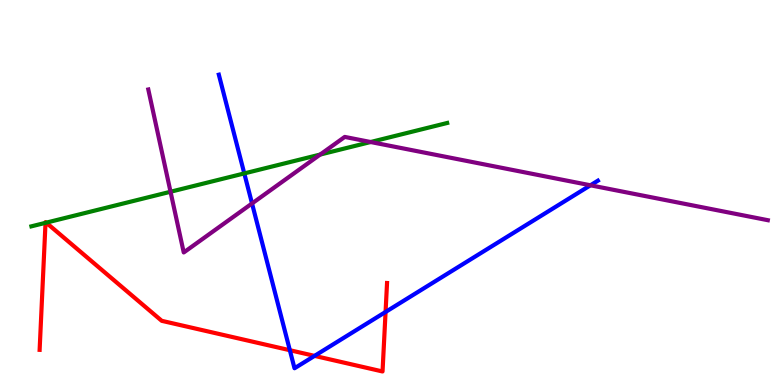[{'lines': ['blue', 'red'], 'intersections': [{'x': 3.74, 'y': 0.904}, {'x': 4.06, 'y': 0.756}, {'x': 4.98, 'y': 1.9}]}, {'lines': ['green', 'red'], 'intersections': [{'x': 0.587, 'y': 4.21}, {'x': 0.596, 'y': 4.22}]}, {'lines': ['purple', 'red'], 'intersections': []}, {'lines': ['blue', 'green'], 'intersections': [{'x': 3.15, 'y': 5.5}]}, {'lines': ['blue', 'purple'], 'intersections': [{'x': 3.25, 'y': 4.72}, {'x': 7.62, 'y': 5.19}]}, {'lines': ['green', 'purple'], 'intersections': [{'x': 2.2, 'y': 5.02}, {'x': 4.13, 'y': 5.99}, {'x': 4.78, 'y': 6.31}]}]